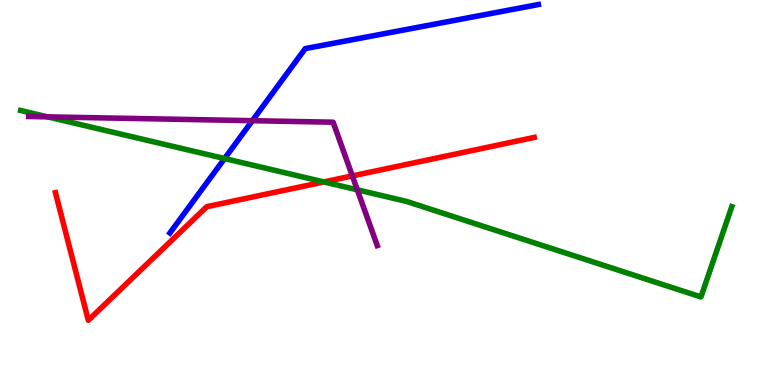[{'lines': ['blue', 'red'], 'intersections': []}, {'lines': ['green', 'red'], 'intersections': [{'x': 4.18, 'y': 5.27}]}, {'lines': ['purple', 'red'], 'intersections': [{'x': 4.55, 'y': 5.43}]}, {'lines': ['blue', 'green'], 'intersections': [{'x': 2.9, 'y': 5.88}]}, {'lines': ['blue', 'purple'], 'intersections': [{'x': 3.26, 'y': 6.87}]}, {'lines': ['green', 'purple'], 'intersections': [{'x': 0.615, 'y': 6.96}, {'x': 4.61, 'y': 5.07}]}]